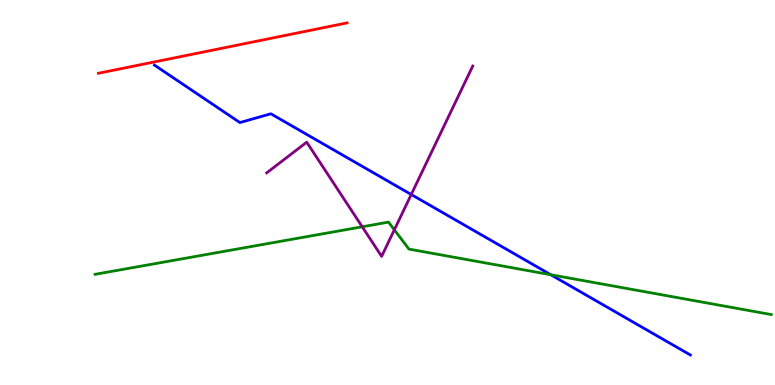[{'lines': ['blue', 'red'], 'intersections': []}, {'lines': ['green', 'red'], 'intersections': []}, {'lines': ['purple', 'red'], 'intersections': []}, {'lines': ['blue', 'green'], 'intersections': [{'x': 7.11, 'y': 2.86}]}, {'lines': ['blue', 'purple'], 'intersections': [{'x': 5.31, 'y': 4.95}]}, {'lines': ['green', 'purple'], 'intersections': [{'x': 4.67, 'y': 4.11}, {'x': 5.09, 'y': 4.03}]}]